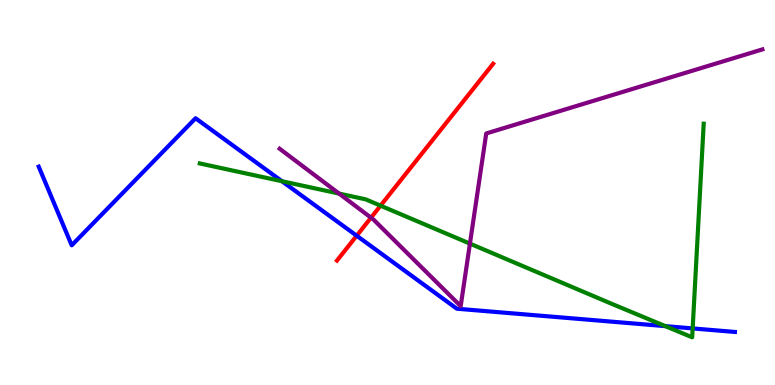[{'lines': ['blue', 'red'], 'intersections': [{'x': 4.6, 'y': 3.88}]}, {'lines': ['green', 'red'], 'intersections': [{'x': 4.91, 'y': 4.66}]}, {'lines': ['purple', 'red'], 'intersections': [{'x': 4.79, 'y': 4.35}]}, {'lines': ['blue', 'green'], 'intersections': [{'x': 3.64, 'y': 5.29}, {'x': 8.59, 'y': 1.53}, {'x': 8.94, 'y': 1.47}]}, {'lines': ['blue', 'purple'], 'intersections': []}, {'lines': ['green', 'purple'], 'intersections': [{'x': 4.38, 'y': 4.97}, {'x': 6.06, 'y': 3.67}]}]